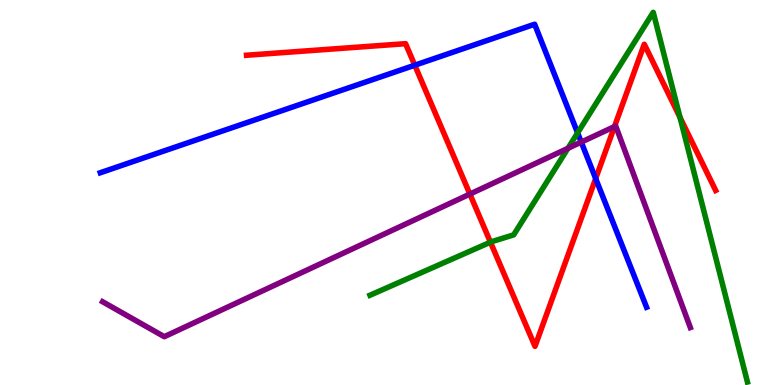[{'lines': ['blue', 'red'], 'intersections': [{'x': 5.35, 'y': 8.31}, {'x': 7.69, 'y': 5.36}]}, {'lines': ['green', 'red'], 'intersections': [{'x': 6.33, 'y': 3.71}, {'x': 8.77, 'y': 6.95}]}, {'lines': ['purple', 'red'], 'intersections': [{'x': 6.06, 'y': 4.96}, {'x': 7.93, 'y': 6.71}]}, {'lines': ['blue', 'green'], 'intersections': [{'x': 7.45, 'y': 6.55}]}, {'lines': ['blue', 'purple'], 'intersections': [{'x': 7.5, 'y': 6.31}]}, {'lines': ['green', 'purple'], 'intersections': [{'x': 7.33, 'y': 6.15}]}]